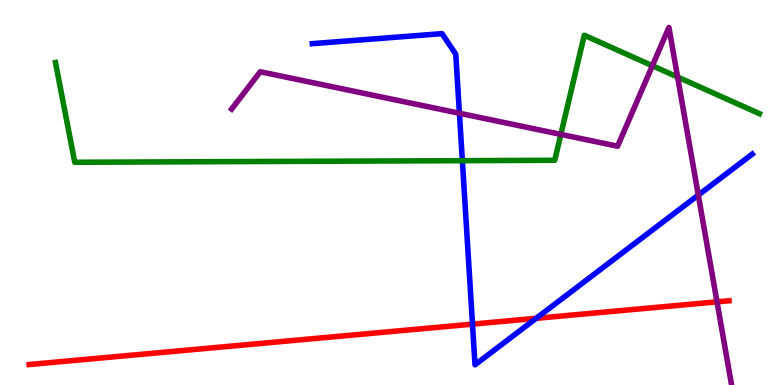[{'lines': ['blue', 'red'], 'intersections': [{'x': 6.1, 'y': 1.58}, {'x': 6.92, 'y': 1.73}]}, {'lines': ['green', 'red'], 'intersections': []}, {'lines': ['purple', 'red'], 'intersections': [{'x': 9.25, 'y': 2.16}]}, {'lines': ['blue', 'green'], 'intersections': [{'x': 5.97, 'y': 5.83}]}, {'lines': ['blue', 'purple'], 'intersections': [{'x': 5.93, 'y': 7.06}, {'x': 9.01, 'y': 4.93}]}, {'lines': ['green', 'purple'], 'intersections': [{'x': 7.24, 'y': 6.51}, {'x': 8.42, 'y': 8.29}, {'x': 8.74, 'y': 8.0}]}]